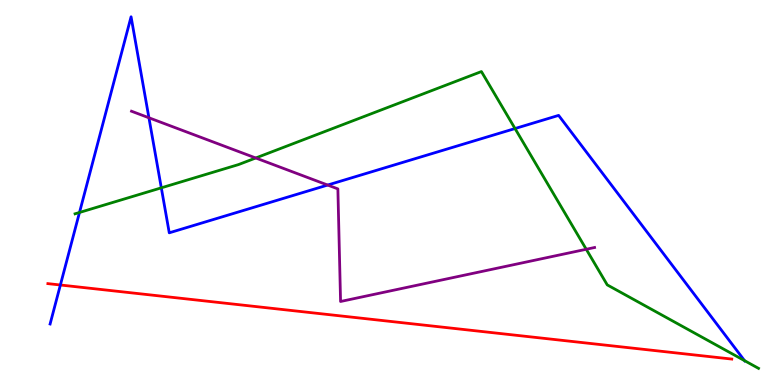[{'lines': ['blue', 'red'], 'intersections': [{'x': 0.779, 'y': 2.6}]}, {'lines': ['green', 'red'], 'intersections': []}, {'lines': ['purple', 'red'], 'intersections': []}, {'lines': ['blue', 'green'], 'intersections': [{'x': 1.03, 'y': 4.48}, {'x': 2.08, 'y': 5.12}, {'x': 6.65, 'y': 6.66}, {'x': 9.61, 'y': 0.633}]}, {'lines': ['blue', 'purple'], 'intersections': [{'x': 1.92, 'y': 6.94}, {'x': 4.23, 'y': 5.19}]}, {'lines': ['green', 'purple'], 'intersections': [{'x': 3.3, 'y': 5.9}, {'x': 7.56, 'y': 3.53}]}]